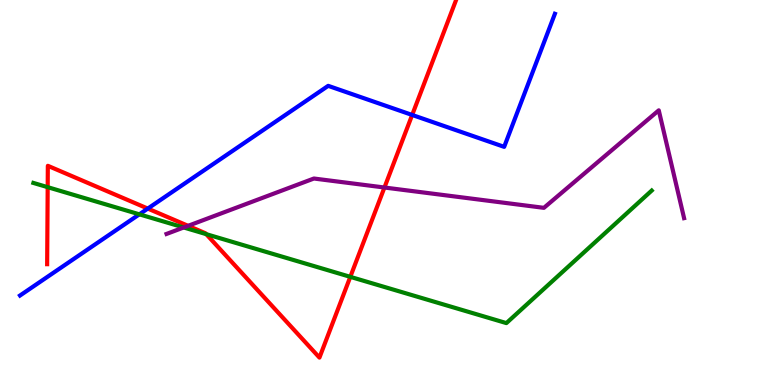[{'lines': ['blue', 'red'], 'intersections': [{'x': 1.91, 'y': 4.58}, {'x': 5.32, 'y': 7.01}]}, {'lines': ['green', 'red'], 'intersections': [{'x': 0.615, 'y': 5.14}, {'x': 2.66, 'y': 3.92}, {'x': 4.52, 'y': 2.81}]}, {'lines': ['purple', 'red'], 'intersections': [{'x': 2.43, 'y': 4.13}, {'x': 4.96, 'y': 5.13}]}, {'lines': ['blue', 'green'], 'intersections': [{'x': 1.8, 'y': 4.43}]}, {'lines': ['blue', 'purple'], 'intersections': []}, {'lines': ['green', 'purple'], 'intersections': [{'x': 2.37, 'y': 4.09}]}]